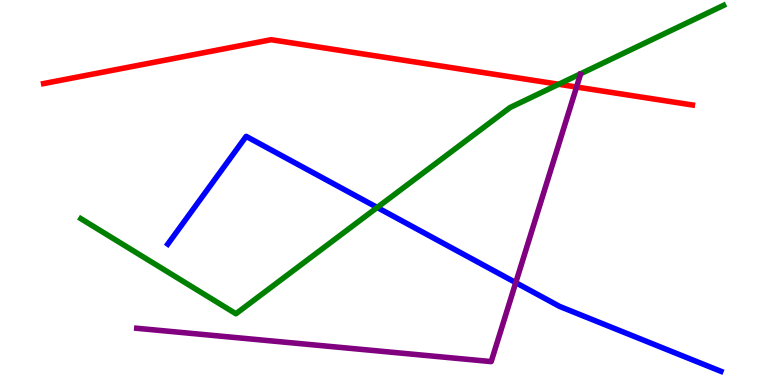[{'lines': ['blue', 'red'], 'intersections': []}, {'lines': ['green', 'red'], 'intersections': [{'x': 7.21, 'y': 7.81}]}, {'lines': ['purple', 'red'], 'intersections': [{'x': 7.44, 'y': 7.74}]}, {'lines': ['blue', 'green'], 'intersections': [{'x': 4.87, 'y': 4.61}]}, {'lines': ['blue', 'purple'], 'intersections': [{'x': 6.65, 'y': 2.66}]}, {'lines': ['green', 'purple'], 'intersections': []}]